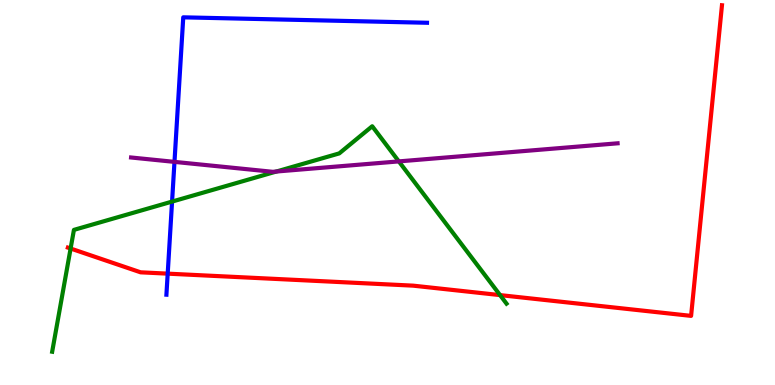[{'lines': ['blue', 'red'], 'intersections': [{'x': 2.16, 'y': 2.89}]}, {'lines': ['green', 'red'], 'intersections': [{'x': 0.911, 'y': 3.54}, {'x': 6.45, 'y': 2.33}]}, {'lines': ['purple', 'red'], 'intersections': []}, {'lines': ['blue', 'green'], 'intersections': [{'x': 2.22, 'y': 4.76}]}, {'lines': ['blue', 'purple'], 'intersections': [{'x': 2.25, 'y': 5.8}]}, {'lines': ['green', 'purple'], 'intersections': [{'x': 3.57, 'y': 5.54}, {'x': 5.15, 'y': 5.81}]}]